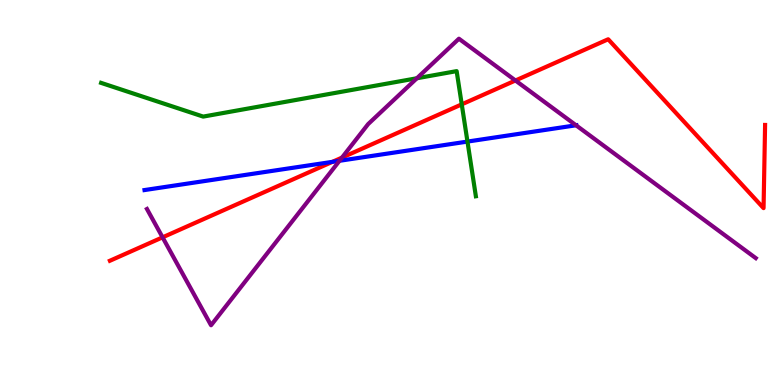[{'lines': ['blue', 'red'], 'intersections': [{'x': 4.29, 'y': 5.8}]}, {'lines': ['green', 'red'], 'intersections': [{'x': 5.96, 'y': 7.29}]}, {'lines': ['purple', 'red'], 'intersections': [{'x': 2.1, 'y': 3.84}, {'x': 4.41, 'y': 5.91}, {'x': 6.65, 'y': 7.91}]}, {'lines': ['blue', 'green'], 'intersections': [{'x': 6.03, 'y': 6.32}]}, {'lines': ['blue', 'purple'], 'intersections': [{'x': 4.38, 'y': 5.82}, {'x': 7.43, 'y': 6.75}]}, {'lines': ['green', 'purple'], 'intersections': [{'x': 5.38, 'y': 7.97}]}]